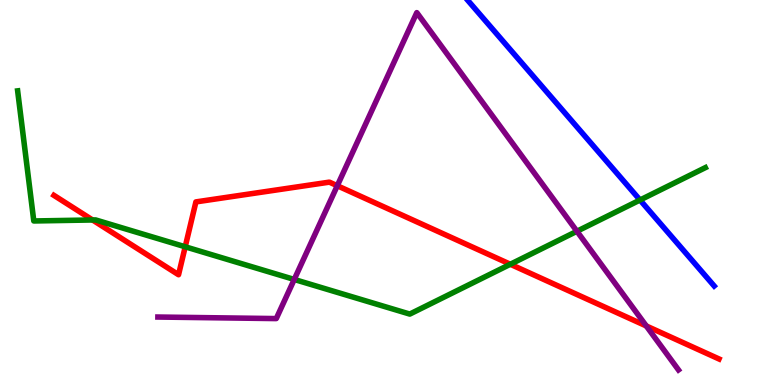[{'lines': ['blue', 'red'], 'intersections': []}, {'lines': ['green', 'red'], 'intersections': [{'x': 1.19, 'y': 4.29}, {'x': 2.39, 'y': 3.59}, {'x': 6.58, 'y': 3.14}]}, {'lines': ['purple', 'red'], 'intersections': [{'x': 4.35, 'y': 5.18}, {'x': 8.34, 'y': 1.53}]}, {'lines': ['blue', 'green'], 'intersections': [{'x': 8.26, 'y': 4.8}]}, {'lines': ['blue', 'purple'], 'intersections': []}, {'lines': ['green', 'purple'], 'intersections': [{'x': 3.8, 'y': 2.74}, {'x': 7.44, 'y': 3.99}]}]